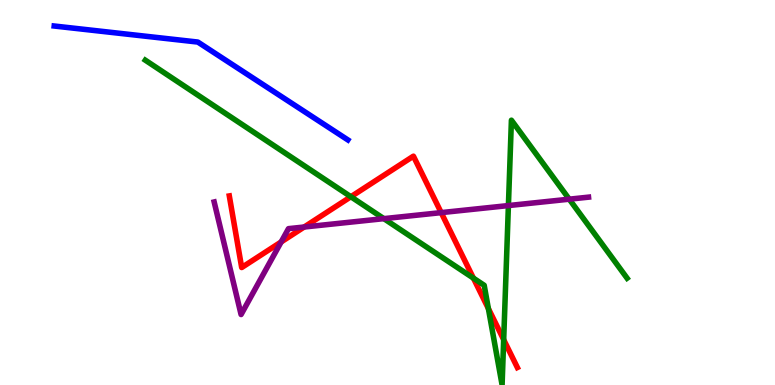[{'lines': ['blue', 'red'], 'intersections': []}, {'lines': ['green', 'red'], 'intersections': [{'x': 4.53, 'y': 4.89}, {'x': 6.11, 'y': 2.78}, {'x': 6.3, 'y': 1.98}, {'x': 6.5, 'y': 1.18}]}, {'lines': ['purple', 'red'], 'intersections': [{'x': 3.63, 'y': 3.72}, {'x': 3.92, 'y': 4.1}, {'x': 5.69, 'y': 4.48}]}, {'lines': ['blue', 'green'], 'intersections': []}, {'lines': ['blue', 'purple'], 'intersections': []}, {'lines': ['green', 'purple'], 'intersections': [{'x': 4.95, 'y': 4.32}, {'x': 6.56, 'y': 4.66}, {'x': 7.35, 'y': 4.83}]}]